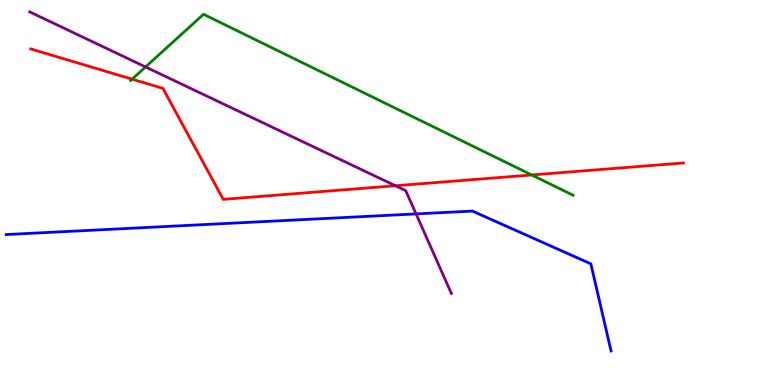[{'lines': ['blue', 'red'], 'intersections': []}, {'lines': ['green', 'red'], 'intersections': [{'x': 1.7, 'y': 7.94}, {'x': 6.86, 'y': 5.46}]}, {'lines': ['purple', 'red'], 'intersections': [{'x': 5.1, 'y': 5.18}]}, {'lines': ['blue', 'green'], 'intersections': []}, {'lines': ['blue', 'purple'], 'intersections': [{'x': 5.37, 'y': 4.44}]}, {'lines': ['green', 'purple'], 'intersections': [{'x': 1.88, 'y': 8.26}]}]